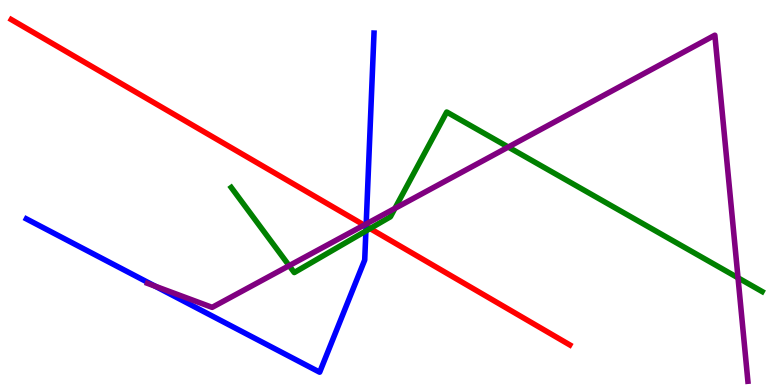[{'lines': ['blue', 'red'], 'intersections': [{'x': 4.72, 'y': 4.12}]}, {'lines': ['green', 'red'], 'intersections': [{'x': 4.78, 'y': 4.06}]}, {'lines': ['purple', 'red'], 'intersections': [{'x': 4.7, 'y': 4.15}]}, {'lines': ['blue', 'green'], 'intersections': [{'x': 4.72, 'y': 4.0}]}, {'lines': ['blue', 'purple'], 'intersections': [{'x': 2.0, 'y': 2.57}, {'x': 4.72, 'y': 4.18}]}, {'lines': ['green', 'purple'], 'intersections': [{'x': 3.73, 'y': 3.1}, {'x': 5.1, 'y': 4.59}, {'x': 6.56, 'y': 6.18}, {'x': 9.52, 'y': 2.78}]}]